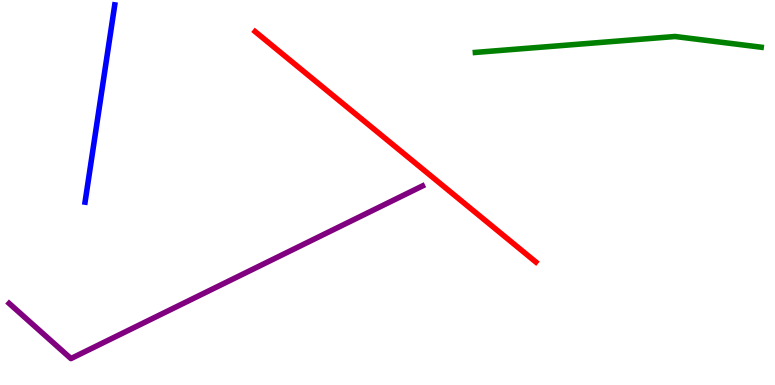[{'lines': ['blue', 'red'], 'intersections': []}, {'lines': ['green', 'red'], 'intersections': []}, {'lines': ['purple', 'red'], 'intersections': []}, {'lines': ['blue', 'green'], 'intersections': []}, {'lines': ['blue', 'purple'], 'intersections': []}, {'lines': ['green', 'purple'], 'intersections': []}]